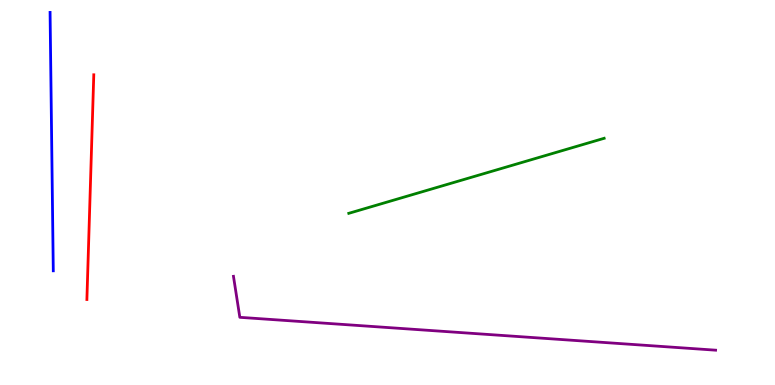[{'lines': ['blue', 'red'], 'intersections': []}, {'lines': ['green', 'red'], 'intersections': []}, {'lines': ['purple', 'red'], 'intersections': []}, {'lines': ['blue', 'green'], 'intersections': []}, {'lines': ['blue', 'purple'], 'intersections': []}, {'lines': ['green', 'purple'], 'intersections': []}]